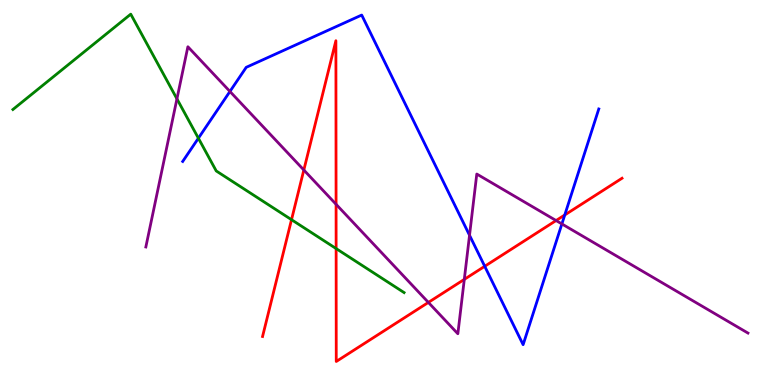[{'lines': ['blue', 'red'], 'intersections': [{'x': 6.25, 'y': 3.08}, {'x': 7.29, 'y': 4.42}]}, {'lines': ['green', 'red'], 'intersections': [{'x': 3.76, 'y': 4.29}, {'x': 4.34, 'y': 3.54}]}, {'lines': ['purple', 'red'], 'intersections': [{'x': 3.92, 'y': 5.58}, {'x': 4.34, 'y': 4.69}, {'x': 5.53, 'y': 2.15}, {'x': 5.99, 'y': 2.74}, {'x': 7.18, 'y': 4.27}]}, {'lines': ['blue', 'green'], 'intersections': [{'x': 2.56, 'y': 6.41}]}, {'lines': ['blue', 'purple'], 'intersections': [{'x': 2.97, 'y': 7.62}, {'x': 6.06, 'y': 3.89}, {'x': 7.25, 'y': 4.18}]}, {'lines': ['green', 'purple'], 'intersections': [{'x': 2.28, 'y': 7.43}]}]